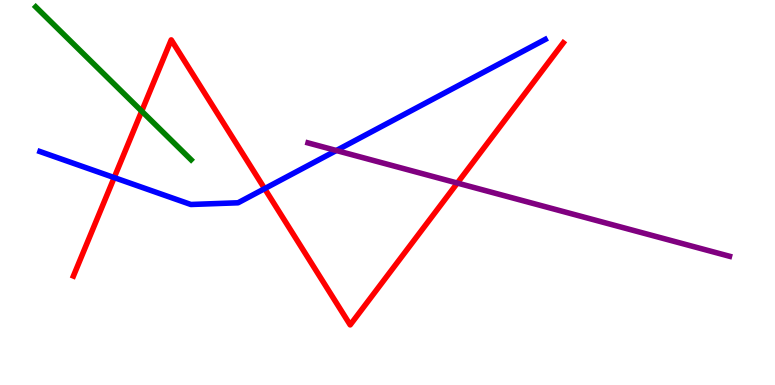[{'lines': ['blue', 'red'], 'intersections': [{'x': 1.47, 'y': 5.39}, {'x': 3.41, 'y': 5.1}]}, {'lines': ['green', 'red'], 'intersections': [{'x': 1.83, 'y': 7.11}]}, {'lines': ['purple', 'red'], 'intersections': [{'x': 5.9, 'y': 5.25}]}, {'lines': ['blue', 'green'], 'intersections': []}, {'lines': ['blue', 'purple'], 'intersections': [{'x': 4.34, 'y': 6.09}]}, {'lines': ['green', 'purple'], 'intersections': []}]